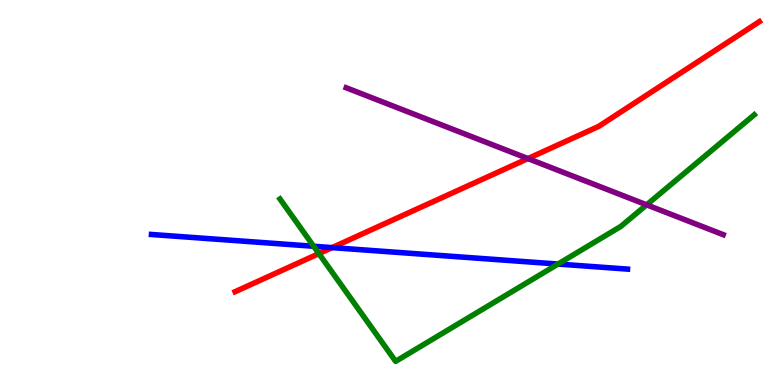[{'lines': ['blue', 'red'], 'intersections': [{'x': 4.28, 'y': 3.57}]}, {'lines': ['green', 'red'], 'intersections': [{'x': 4.11, 'y': 3.41}]}, {'lines': ['purple', 'red'], 'intersections': [{'x': 6.81, 'y': 5.88}]}, {'lines': ['blue', 'green'], 'intersections': [{'x': 4.05, 'y': 3.6}, {'x': 7.2, 'y': 3.14}]}, {'lines': ['blue', 'purple'], 'intersections': []}, {'lines': ['green', 'purple'], 'intersections': [{'x': 8.34, 'y': 4.68}]}]